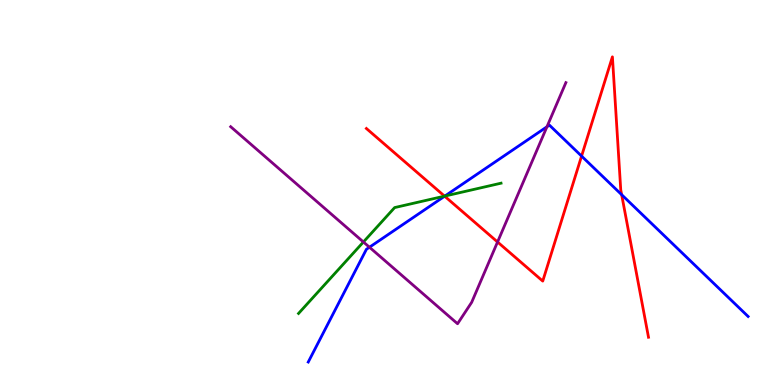[{'lines': ['blue', 'red'], 'intersections': [{'x': 5.74, 'y': 4.9}, {'x': 7.5, 'y': 5.95}, {'x': 8.02, 'y': 4.94}]}, {'lines': ['green', 'red'], 'intersections': [{'x': 5.74, 'y': 4.91}]}, {'lines': ['purple', 'red'], 'intersections': [{'x': 6.42, 'y': 3.71}]}, {'lines': ['blue', 'green'], 'intersections': [{'x': 5.74, 'y': 4.91}]}, {'lines': ['blue', 'purple'], 'intersections': [{'x': 4.77, 'y': 3.58}, {'x': 7.06, 'y': 6.71}]}, {'lines': ['green', 'purple'], 'intersections': [{'x': 4.69, 'y': 3.71}]}]